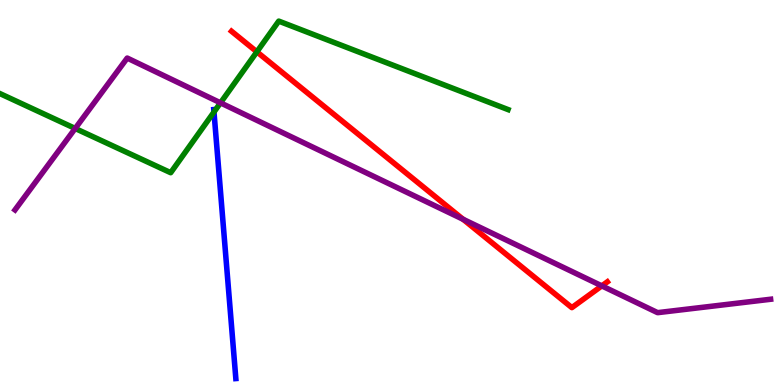[{'lines': ['blue', 'red'], 'intersections': []}, {'lines': ['green', 'red'], 'intersections': [{'x': 3.31, 'y': 8.65}]}, {'lines': ['purple', 'red'], 'intersections': [{'x': 5.98, 'y': 4.3}, {'x': 7.77, 'y': 2.57}]}, {'lines': ['blue', 'green'], 'intersections': [{'x': 2.76, 'y': 7.09}]}, {'lines': ['blue', 'purple'], 'intersections': []}, {'lines': ['green', 'purple'], 'intersections': [{'x': 0.97, 'y': 6.66}, {'x': 2.85, 'y': 7.33}]}]